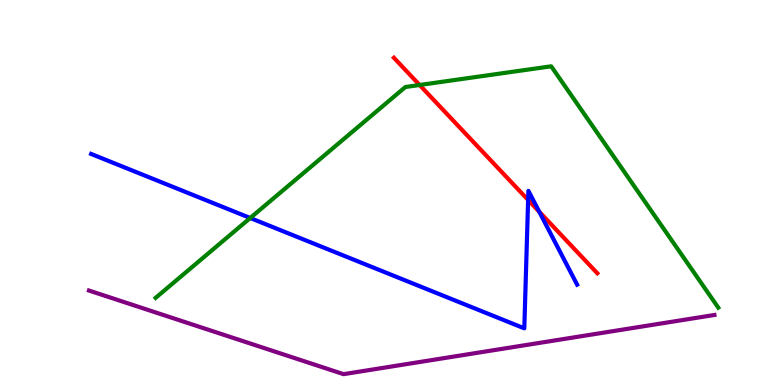[{'lines': ['blue', 'red'], 'intersections': [{'x': 6.81, 'y': 4.81}, {'x': 6.96, 'y': 4.5}]}, {'lines': ['green', 'red'], 'intersections': [{'x': 5.41, 'y': 7.79}]}, {'lines': ['purple', 'red'], 'intersections': []}, {'lines': ['blue', 'green'], 'intersections': [{'x': 3.23, 'y': 4.34}]}, {'lines': ['blue', 'purple'], 'intersections': []}, {'lines': ['green', 'purple'], 'intersections': []}]